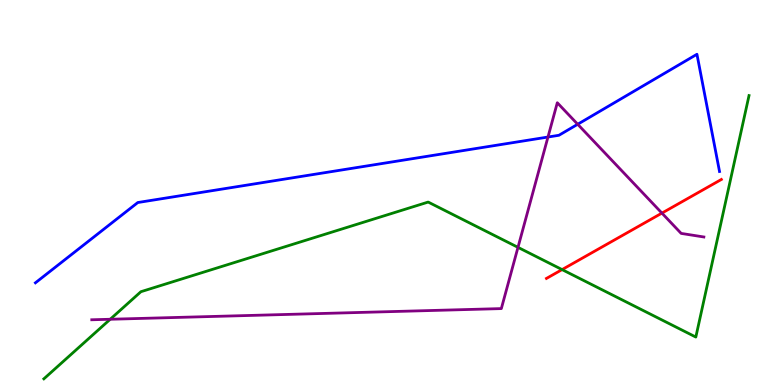[{'lines': ['blue', 'red'], 'intersections': []}, {'lines': ['green', 'red'], 'intersections': [{'x': 7.25, 'y': 3.0}]}, {'lines': ['purple', 'red'], 'intersections': [{'x': 8.54, 'y': 4.46}]}, {'lines': ['blue', 'green'], 'intersections': []}, {'lines': ['blue', 'purple'], 'intersections': [{'x': 7.07, 'y': 6.44}, {'x': 7.45, 'y': 6.77}]}, {'lines': ['green', 'purple'], 'intersections': [{'x': 1.42, 'y': 1.71}, {'x': 6.68, 'y': 3.58}]}]